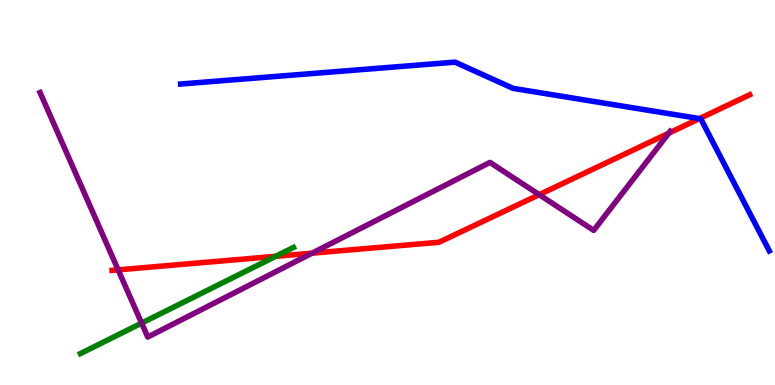[{'lines': ['blue', 'red'], 'intersections': [{'x': 9.03, 'y': 6.92}]}, {'lines': ['green', 'red'], 'intersections': [{'x': 3.56, 'y': 3.34}]}, {'lines': ['purple', 'red'], 'intersections': [{'x': 1.52, 'y': 2.99}, {'x': 4.03, 'y': 3.42}, {'x': 6.96, 'y': 4.94}, {'x': 8.63, 'y': 6.54}]}, {'lines': ['blue', 'green'], 'intersections': []}, {'lines': ['blue', 'purple'], 'intersections': []}, {'lines': ['green', 'purple'], 'intersections': [{'x': 1.83, 'y': 1.61}]}]